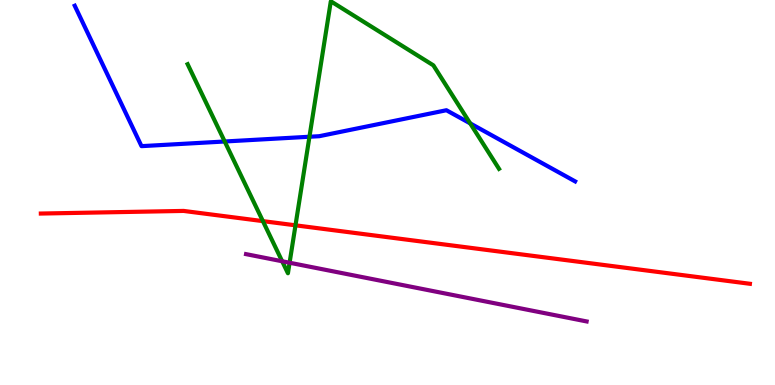[{'lines': ['blue', 'red'], 'intersections': []}, {'lines': ['green', 'red'], 'intersections': [{'x': 3.39, 'y': 4.26}, {'x': 3.81, 'y': 4.15}]}, {'lines': ['purple', 'red'], 'intersections': []}, {'lines': ['blue', 'green'], 'intersections': [{'x': 2.9, 'y': 6.32}, {'x': 3.99, 'y': 6.45}, {'x': 6.07, 'y': 6.8}]}, {'lines': ['blue', 'purple'], 'intersections': []}, {'lines': ['green', 'purple'], 'intersections': [{'x': 3.64, 'y': 3.21}, {'x': 3.74, 'y': 3.18}]}]